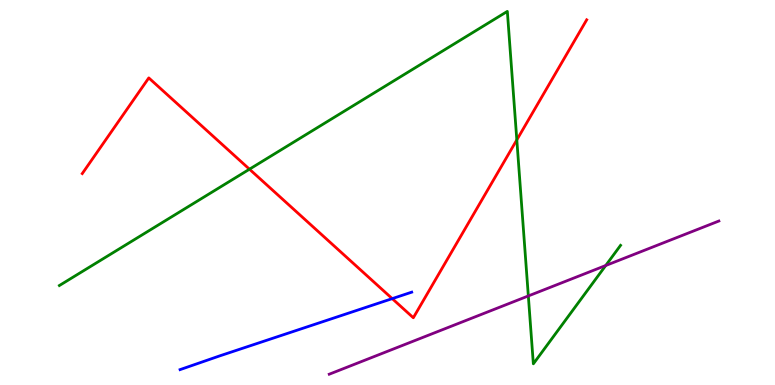[{'lines': ['blue', 'red'], 'intersections': [{'x': 5.06, 'y': 2.24}]}, {'lines': ['green', 'red'], 'intersections': [{'x': 3.22, 'y': 5.61}, {'x': 6.67, 'y': 6.37}]}, {'lines': ['purple', 'red'], 'intersections': []}, {'lines': ['blue', 'green'], 'intersections': []}, {'lines': ['blue', 'purple'], 'intersections': []}, {'lines': ['green', 'purple'], 'intersections': [{'x': 6.82, 'y': 2.31}, {'x': 7.82, 'y': 3.1}]}]